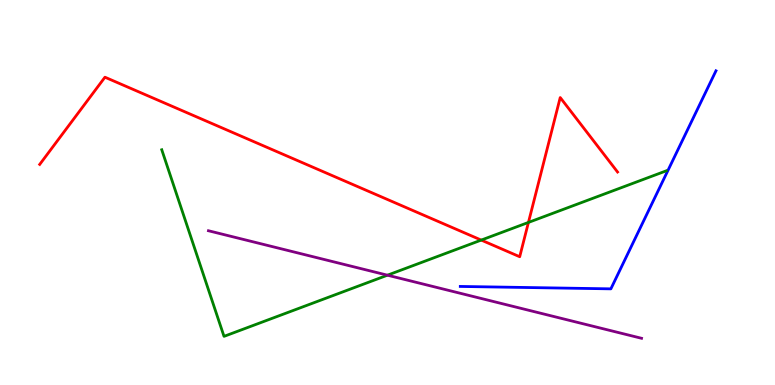[{'lines': ['blue', 'red'], 'intersections': []}, {'lines': ['green', 'red'], 'intersections': [{'x': 6.21, 'y': 3.76}, {'x': 6.82, 'y': 4.22}]}, {'lines': ['purple', 'red'], 'intersections': []}, {'lines': ['blue', 'green'], 'intersections': []}, {'lines': ['blue', 'purple'], 'intersections': []}, {'lines': ['green', 'purple'], 'intersections': [{'x': 5.0, 'y': 2.85}]}]